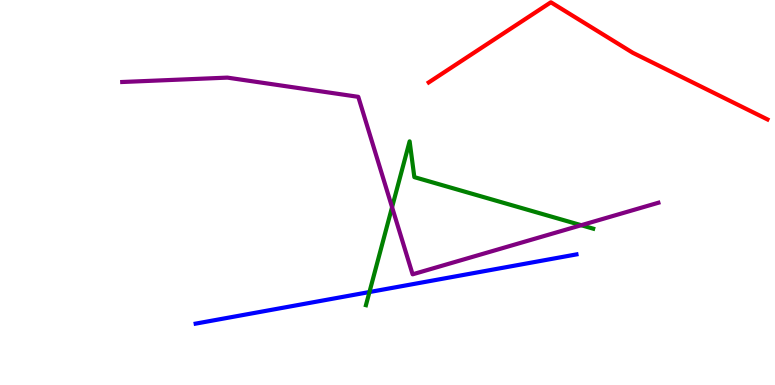[{'lines': ['blue', 'red'], 'intersections': []}, {'lines': ['green', 'red'], 'intersections': []}, {'lines': ['purple', 'red'], 'intersections': []}, {'lines': ['blue', 'green'], 'intersections': [{'x': 4.77, 'y': 2.41}]}, {'lines': ['blue', 'purple'], 'intersections': []}, {'lines': ['green', 'purple'], 'intersections': [{'x': 5.06, 'y': 4.62}, {'x': 7.5, 'y': 4.15}]}]